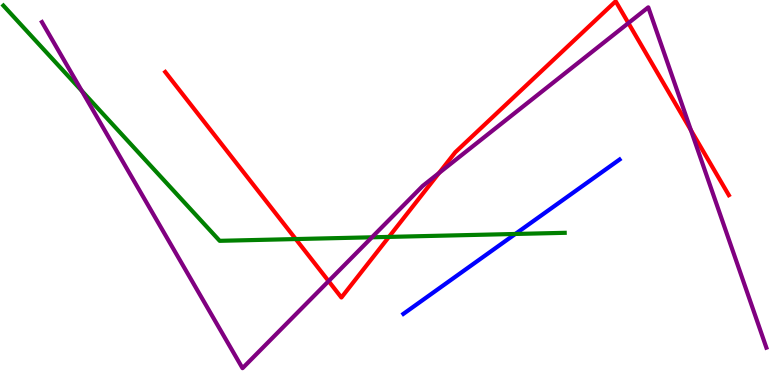[{'lines': ['blue', 'red'], 'intersections': []}, {'lines': ['green', 'red'], 'intersections': [{'x': 3.82, 'y': 3.79}, {'x': 5.02, 'y': 3.85}]}, {'lines': ['purple', 'red'], 'intersections': [{'x': 4.24, 'y': 2.7}, {'x': 5.66, 'y': 5.51}, {'x': 8.11, 'y': 9.4}, {'x': 8.92, 'y': 6.62}]}, {'lines': ['blue', 'green'], 'intersections': [{'x': 6.65, 'y': 3.92}]}, {'lines': ['blue', 'purple'], 'intersections': []}, {'lines': ['green', 'purple'], 'intersections': [{'x': 1.06, 'y': 7.64}, {'x': 4.8, 'y': 3.84}]}]